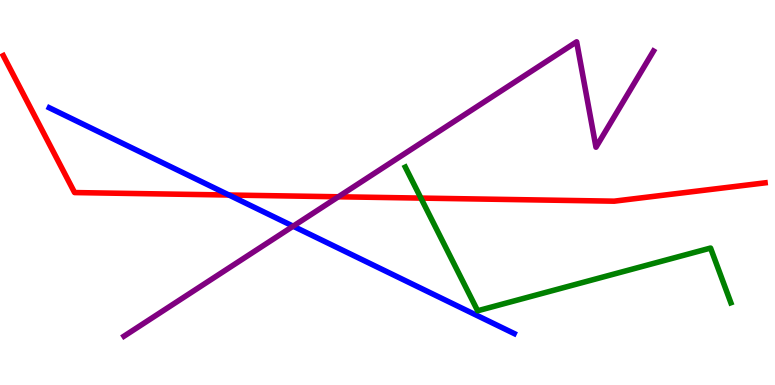[{'lines': ['blue', 'red'], 'intersections': [{'x': 2.95, 'y': 4.93}]}, {'lines': ['green', 'red'], 'intersections': [{'x': 5.43, 'y': 4.85}]}, {'lines': ['purple', 'red'], 'intersections': [{'x': 4.37, 'y': 4.89}]}, {'lines': ['blue', 'green'], 'intersections': []}, {'lines': ['blue', 'purple'], 'intersections': [{'x': 3.78, 'y': 4.12}]}, {'lines': ['green', 'purple'], 'intersections': []}]